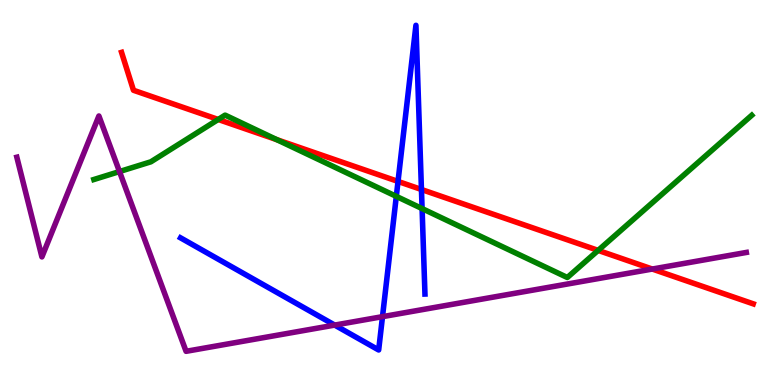[{'lines': ['blue', 'red'], 'intersections': [{'x': 5.14, 'y': 5.29}, {'x': 5.44, 'y': 5.08}]}, {'lines': ['green', 'red'], 'intersections': [{'x': 2.82, 'y': 6.9}, {'x': 3.57, 'y': 6.37}, {'x': 7.72, 'y': 3.5}]}, {'lines': ['purple', 'red'], 'intersections': [{'x': 8.42, 'y': 3.01}]}, {'lines': ['blue', 'green'], 'intersections': [{'x': 5.11, 'y': 4.9}, {'x': 5.45, 'y': 4.58}]}, {'lines': ['blue', 'purple'], 'intersections': [{'x': 4.32, 'y': 1.56}, {'x': 4.94, 'y': 1.78}]}, {'lines': ['green', 'purple'], 'intersections': [{'x': 1.54, 'y': 5.54}]}]